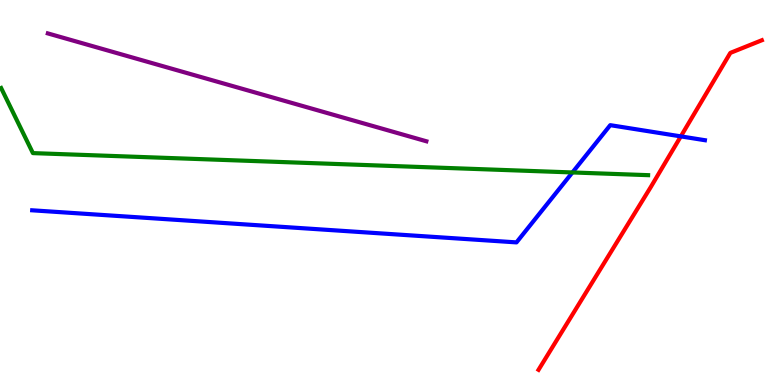[{'lines': ['blue', 'red'], 'intersections': [{'x': 8.78, 'y': 6.46}]}, {'lines': ['green', 'red'], 'intersections': []}, {'lines': ['purple', 'red'], 'intersections': []}, {'lines': ['blue', 'green'], 'intersections': [{'x': 7.39, 'y': 5.52}]}, {'lines': ['blue', 'purple'], 'intersections': []}, {'lines': ['green', 'purple'], 'intersections': []}]